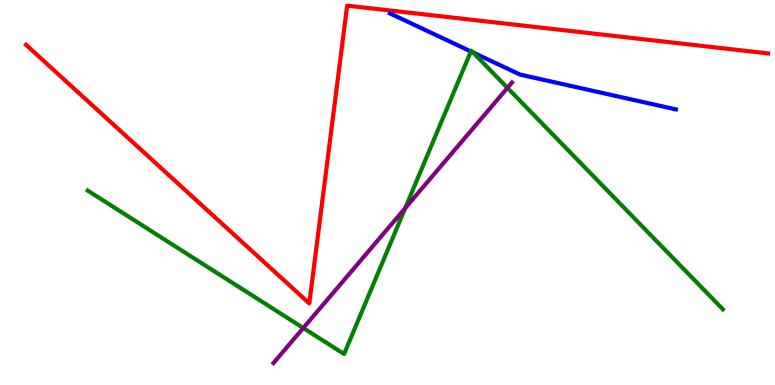[{'lines': ['blue', 'red'], 'intersections': []}, {'lines': ['green', 'red'], 'intersections': []}, {'lines': ['purple', 'red'], 'intersections': []}, {'lines': ['blue', 'green'], 'intersections': [{'x': 6.08, 'y': 8.66}, {'x': 6.1, 'y': 8.64}]}, {'lines': ['blue', 'purple'], 'intersections': []}, {'lines': ['green', 'purple'], 'intersections': [{'x': 3.91, 'y': 1.48}, {'x': 5.23, 'y': 4.59}, {'x': 6.55, 'y': 7.72}]}]